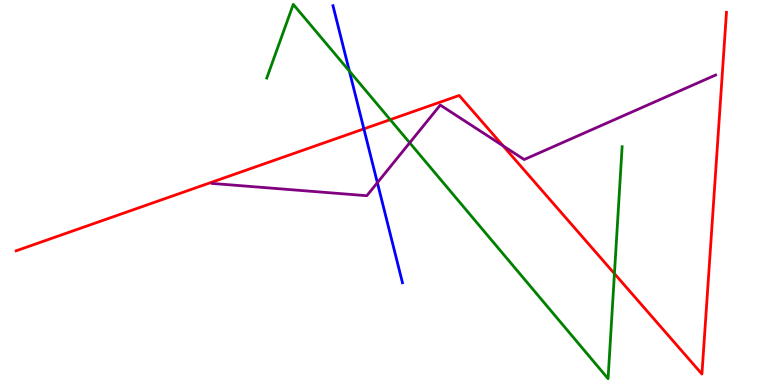[{'lines': ['blue', 'red'], 'intersections': [{'x': 4.7, 'y': 6.65}]}, {'lines': ['green', 'red'], 'intersections': [{'x': 5.04, 'y': 6.89}, {'x': 7.93, 'y': 2.89}]}, {'lines': ['purple', 'red'], 'intersections': [{'x': 6.49, 'y': 6.21}]}, {'lines': ['blue', 'green'], 'intersections': [{'x': 4.51, 'y': 8.15}]}, {'lines': ['blue', 'purple'], 'intersections': [{'x': 4.87, 'y': 5.25}]}, {'lines': ['green', 'purple'], 'intersections': [{'x': 5.29, 'y': 6.29}]}]